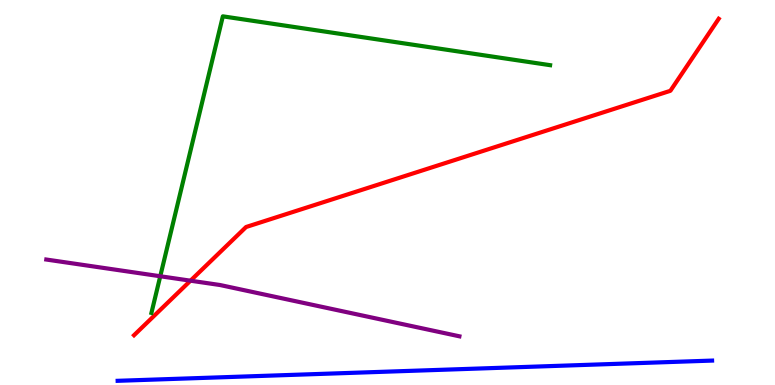[{'lines': ['blue', 'red'], 'intersections': []}, {'lines': ['green', 'red'], 'intersections': []}, {'lines': ['purple', 'red'], 'intersections': [{'x': 2.46, 'y': 2.71}]}, {'lines': ['blue', 'green'], 'intersections': []}, {'lines': ['blue', 'purple'], 'intersections': []}, {'lines': ['green', 'purple'], 'intersections': [{'x': 2.07, 'y': 2.82}]}]